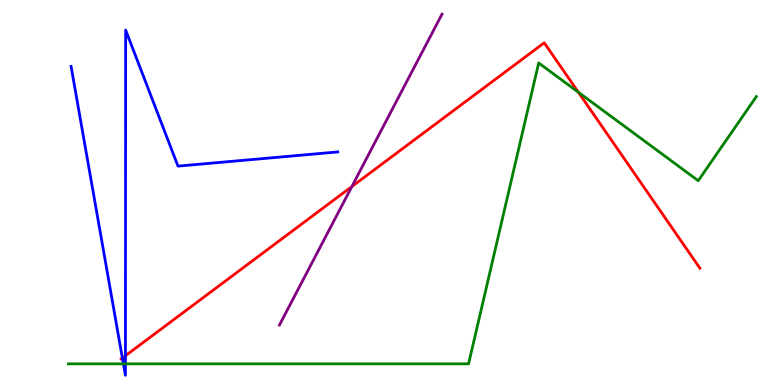[{'lines': ['blue', 'red'], 'intersections': [{'x': 1.58, 'y': 0.701}, {'x': 1.62, 'y': 0.76}]}, {'lines': ['green', 'red'], 'intersections': [{'x': 7.46, 'y': 7.6}]}, {'lines': ['purple', 'red'], 'intersections': [{'x': 4.54, 'y': 5.15}]}, {'lines': ['blue', 'green'], 'intersections': [{'x': 1.59, 'y': 0.55}, {'x': 1.62, 'y': 0.55}]}, {'lines': ['blue', 'purple'], 'intersections': []}, {'lines': ['green', 'purple'], 'intersections': []}]